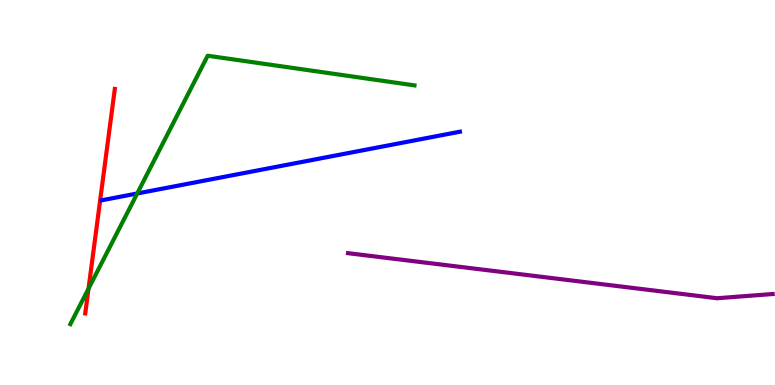[{'lines': ['blue', 'red'], 'intersections': []}, {'lines': ['green', 'red'], 'intersections': [{'x': 1.14, 'y': 2.5}]}, {'lines': ['purple', 'red'], 'intersections': []}, {'lines': ['blue', 'green'], 'intersections': [{'x': 1.77, 'y': 4.97}]}, {'lines': ['blue', 'purple'], 'intersections': []}, {'lines': ['green', 'purple'], 'intersections': []}]